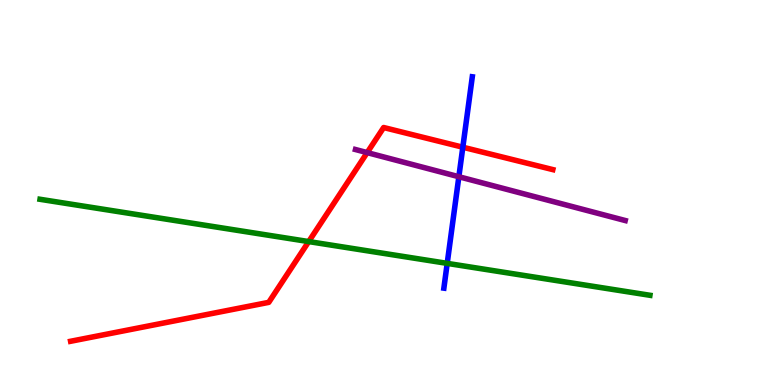[{'lines': ['blue', 'red'], 'intersections': [{'x': 5.97, 'y': 6.18}]}, {'lines': ['green', 'red'], 'intersections': [{'x': 3.98, 'y': 3.73}]}, {'lines': ['purple', 'red'], 'intersections': [{'x': 4.74, 'y': 6.04}]}, {'lines': ['blue', 'green'], 'intersections': [{'x': 5.77, 'y': 3.16}]}, {'lines': ['blue', 'purple'], 'intersections': [{'x': 5.92, 'y': 5.41}]}, {'lines': ['green', 'purple'], 'intersections': []}]